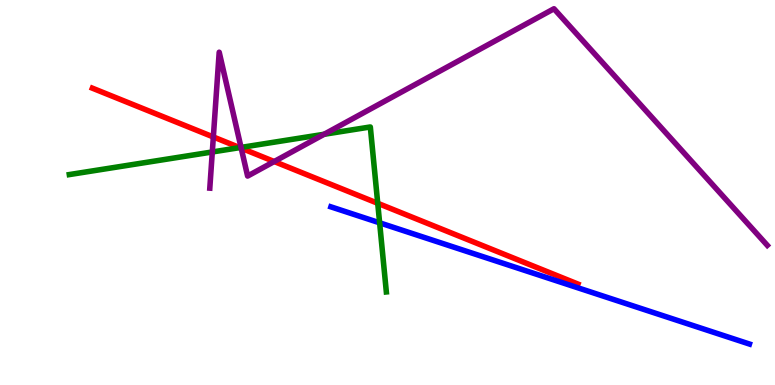[{'lines': ['blue', 'red'], 'intersections': []}, {'lines': ['green', 'red'], 'intersections': [{'x': 3.09, 'y': 6.17}, {'x': 4.87, 'y': 4.72}]}, {'lines': ['purple', 'red'], 'intersections': [{'x': 2.75, 'y': 6.44}, {'x': 3.11, 'y': 6.15}, {'x': 3.54, 'y': 5.8}]}, {'lines': ['blue', 'green'], 'intersections': [{'x': 4.9, 'y': 4.21}]}, {'lines': ['blue', 'purple'], 'intersections': []}, {'lines': ['green', 'purple'], 'intersections': [{'x': 2.74, 'y': 6.05}, {'x': 3.11, 'y': 6.17}, {'x': 4.18, 'y': 6.51}]}]